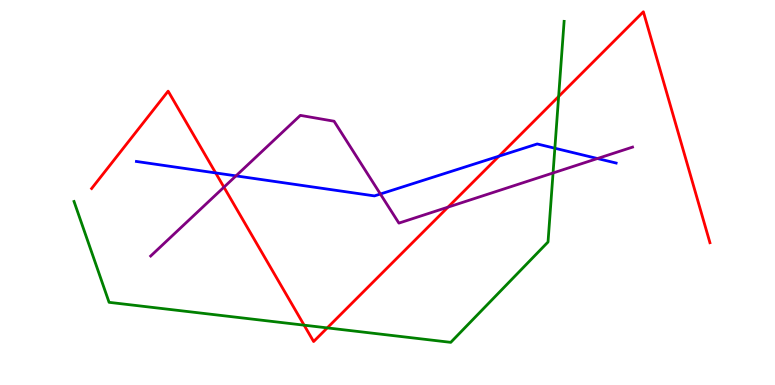[{'lines': ['blue', 'red'], 'intersections': [{'x': 2.78, 'y': 5.51}, {'x': 6.44, 'y': 5.94}]}, {'lines': ['green', 'red'], 'intersections': [{'x': 3.92, 'y': 1.55}, {'x': 4.22, 'y': 1.48}, {'x': 7.21, 'y': 7.49}]}, {'lines': ['purple', 'red'], 'intersections': [{'x': 2.89, 'y': 5.14}, {'x': 5.78, 'y': 4.62}]}, {'lines': ['blue', 'green'], 'intersections': [{'x': 7.16, 'y': 6.15}]}, {'lines': ['blue', 'purple'], 'intersections': [{'x': 3.04, 'y': 5.43}, {'x': 4.91, 'y': 4.96}, {'x': 7.71, 'y': 5.88}]}, {'lines': ['green', 'purple'], 'intersections': [{'x': 7.14, 'y': 5.51}]}]